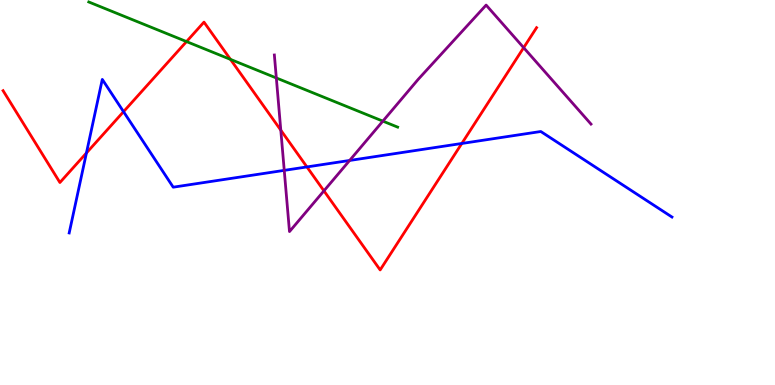[{'lines': ['blue', 'red'], 'intersections': [{'x': 1.12, 'y': 6.03}, {'x': 1.59, 'y': 7.1}, {'x': 3.96, 'y': 5.66}, {'x': 5.96, 'y': 6.27}]}, {'lines': ['green', 'red'], 'intersections': [{'x': 2.41, 'y': 8.92}, {'x': 2.97, 'y': 8.46}]}, {'lines': ['purple', 'red'], 'intersections': [{'x': 3.62, 'y': 6.62}, {'x': 4.18, 'y': 5.04}, {'x': 6.76, 'y': 8.76}]}, {'lines': ['blue', 'green'], 'intersections': []}, {'lines': ['blue', 'purple'], 'intersections': [{'x': 3.67, 'y': 5.57}, {'x': 4.51, 'y': 5.83}]}, {'lines': ['green', 'purple'], 'intersections': [{'x': 3.57, 'y': 7.97}, {'x': 4.94, 'y': 6.85}]}]